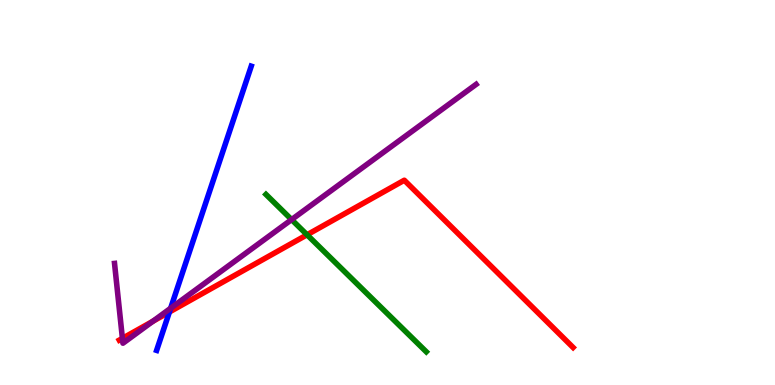[{'lines': ['blue', 'red'], 'intersections': [{'x': 2.19, 'y': 1.9}]}, {'lines': ['green', 'red'], 'intersections': [{'x': 3.96, 'y': 3.9}]}, {'lines': ['purple', 'red'], 'intersections': [{'x': 1.58, 'y': 1.21}, {'x': 1.97, 'y': 1.66}]}, {'lines': ['blue', 'green'], 'intersections': []}, {'lines': ['blue', 'purple'], 'intersections': [{'x': 2.2, 'y': 1.99}]}, {'lines': ['green', 'purple'], 'intersections': [{'x': 3.76, 'y': 4.3}]}]